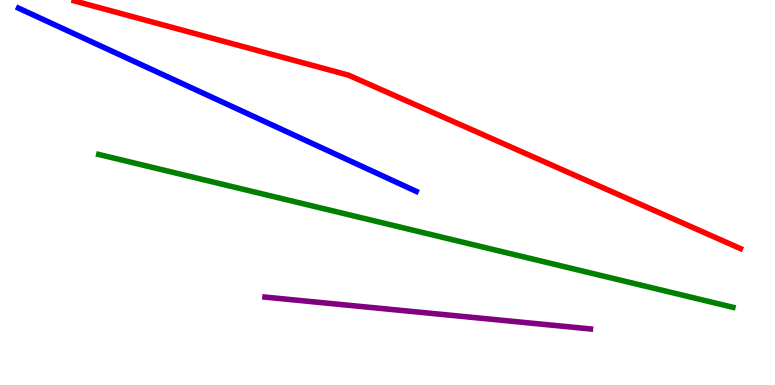[{'lines': ['blue', 'red'], 'intersections': []}, {'lines': ['green', 'red'], 'intersections': []}, {'lines': ['purple', 'red'], 'intersections': []}, {'lines': ['blue', 'green'], 'intersections': []}, {'lines': ['blue', 'purple'], 'intersections': []}, {'lines': ['green', 'purple'], 'intersections': []}]